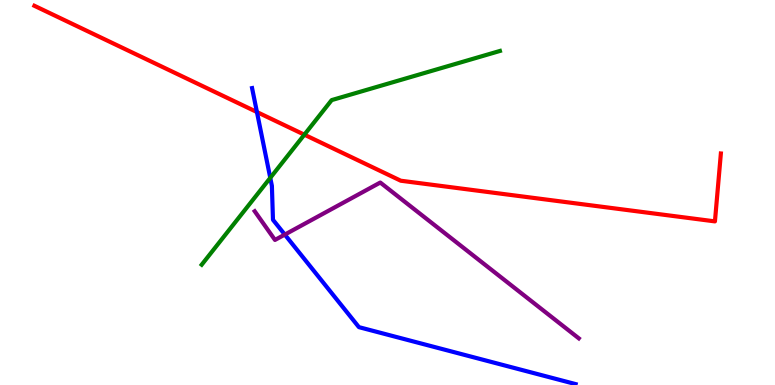[{'lines': ['blue', 'red'], 'intersections': [{'x': 3.32, 'y': 7.09}]}, {'lines': ['green', 'red'], 'intersections': [{'x': 3.93, 'y': 6.5}]}, {'lines': ['purple', 'red'], 'intersections': []}, {'lines': ['blue', 'green'], 'intersections': [{'x': 3.49, 'y': 5.38}]}, {'lines': ['blue', 'purple'], 'intersections': [{'x': 3.67, 'y': 3.91}]}, {'lines': ['green', 'purple'], 'intersections': []}]